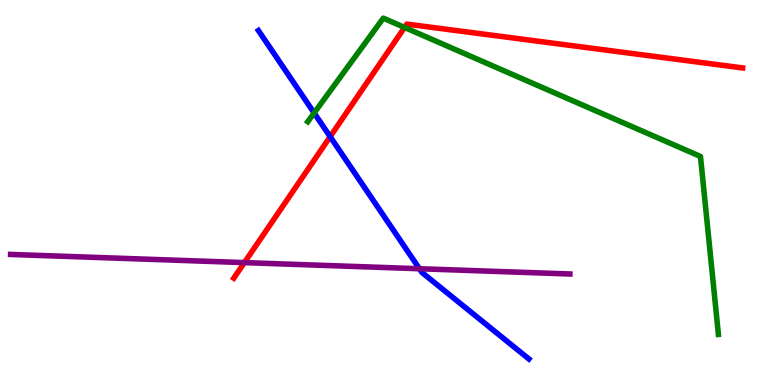[{'lines': ['blue', 'red'], 'intersections': [{'x': 4.26, 'y': 6.45}]}, {'lines': ['green', 'red'], 'intersections': [{'x': 5.22, 'y': 9.29}]}, {'lines': ['purple', 'red'], 'intersections': [{'x': 3.15, 'y': 3.18}]}, {'lines': ['blue', 'green'], 'intersections': [{'x': 4.05, 'y': 7.07}]}, {'lines': ['blue', 'purple'], 'intersections': [{'x': 5.41, 'y': 3.02}]}, {'lines': ['green', 'purple'], 'intersections': []}]